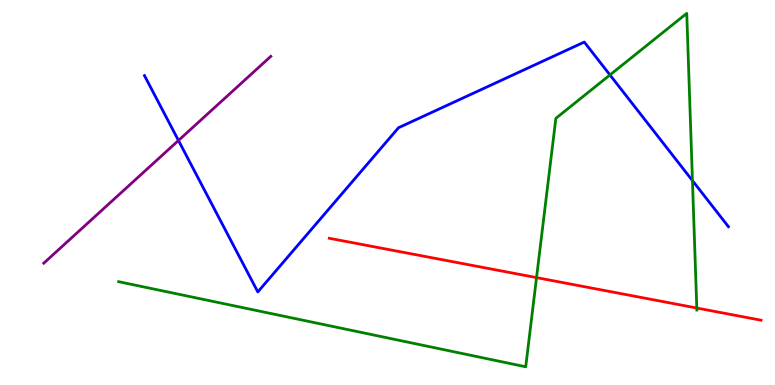[{'lines': ['blue', 'red'], 'intersections': []}, {'lines': ['green', 'red'], 'intersections': [{'x': 6.92, 'y': 2.79}, {'x': 8.99, 'y': 2.0}]}, {'lines': ['purple', 'red'], 'intersections': []}, {'lines': ['blue', 'green'], 'intersections': [{'x': 7.87, 'y': 8.05}, {'x': 8.93, 'y': 5.31}]}, {'lines': ['blue', 'purple'], 'intersections': [{'x': 2.3, 'y': 6.35}]}, {'lines': ['green', 'purple'], 'intersections': []}]